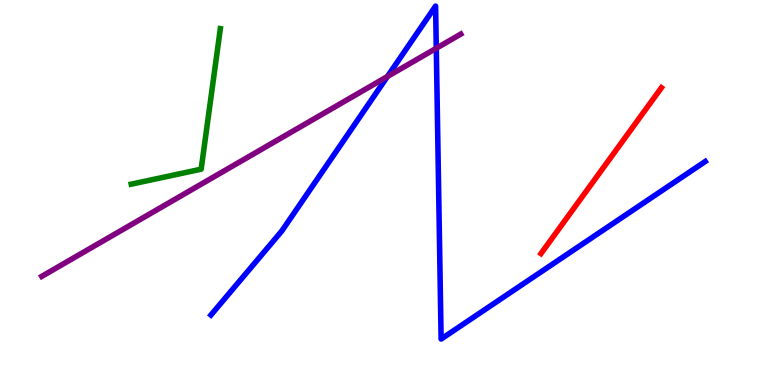[{'lines': ['blue', 'red'], 'intersections': []}, {'lines': ['green', 'red'], 'intersections': []}, {'lines': ['purple', 'red'], 'intersections': []}, {'lines': ['blue', 'green'], 'intersections': []}, {'lines': ['blue', 'purple'], 'intersections': [{'x': 5.0, 'y': 8.01}, {'x': 5.63, 'y': 8.75}]}, {'lines': ['green', 'purple'], 'intersections': []}]